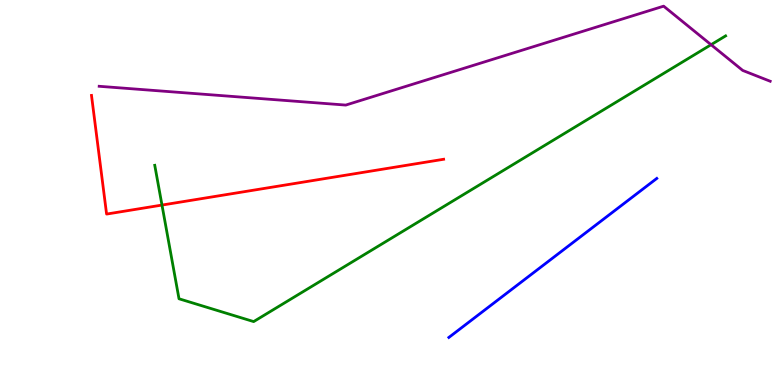[{'lines': ['blue', 'red'], 'intersections': []}, {'lines': ['green', 'red'], 'intersections': [{'x': 2.09, 'y': 4.67}]}, {'lines': ['purple', 'red'], 'intersections': []}, {'lines': ['blue', 'green'], 'intersections': []}, {'lines': ['blue', 'purple'], 'intersections': []}, {'lines': ['green', 'purple'], 'intersections': [{'x': 9.17, 'y': 8.84}]}]